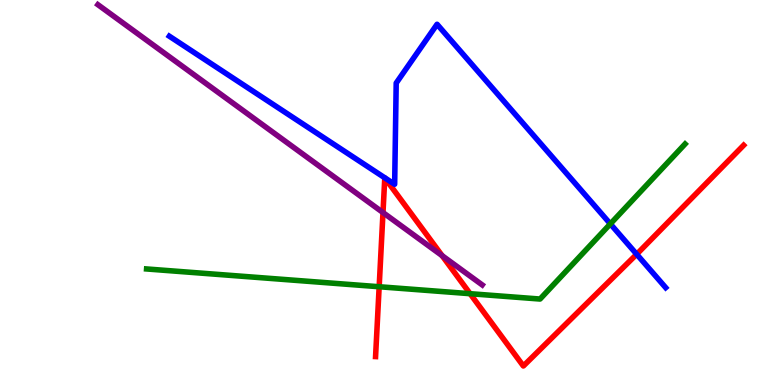[{'lines': ['blue', 'red'], 'intersections': [{'x': 8.22, 'y': 3.4}]}, {'lines': ['green', 'red'], 'intersections': [{'x': 4.89, 'y': 2.55}, {'x': 6.07, 'y': 2.37}]}, {'lines': ['purple', 'red'], 'intersections': [{'x': 4.94, 'y': 4.48}, {'x': 5.7, 'y': 3.36}]}, {'lines': ['blue', 'green'], 'intersections': [{'x': 7.88, 'y': 4.18}]}, {'lines': ['blue', 'purple'], 'intersections': []}, {'lines': ['green', 'purple'], 'intersections': []}]